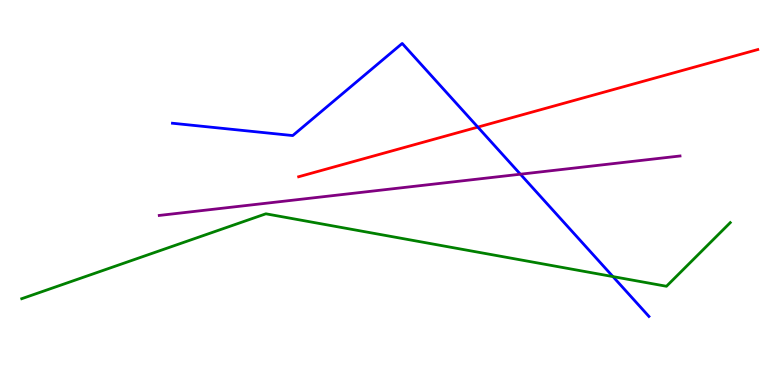[{'lines': ['blue', 'red'], 'intersections': [{'x': 6.17, 'y': 6.7}]}, {'lines': ['green', 'red'], 'intersections': []}, {'lines': ['purple', 'red'], 'intersections': []}, {'lines': ['blue', 'green'], 'intersections': [{'x': 7.91, 'y': 2.82}]}, {'lines': ['blue', 'purple'], 'intersections': [{'x': 6.71, 'y': 5.48}]}, {'lines': ['green', 'purple'], 'intersections': []}]